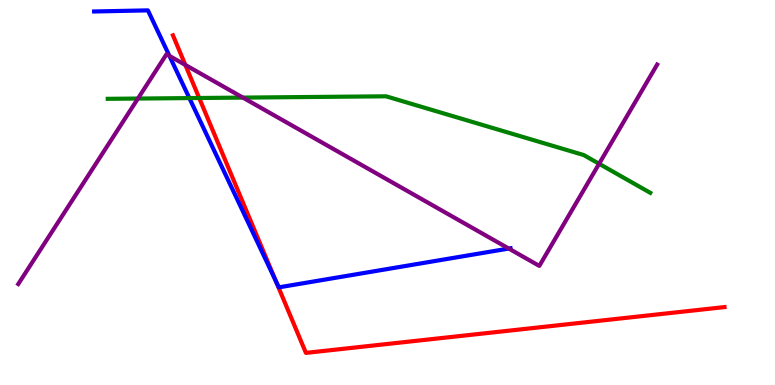[{'lines': ['blue', 'red'], 'intersections': [{'x': 3.56, 'y': 2.7}]}, {'lines': ['green', 'red'], 'intersections': [{'x': 2.57, 'y': 7.45}]}, {'lines': ['purple', 'red'], 'intersections': [{'x': 2.39, 'y': 8.31}]}, {'lines': ['blue', 'green'], 'intersections': [{'x': 2.44, 'y': 7.45}]}, {'lines': ['blue', 'purple'], 'intersections': [{'x': 2.19, 'y': 8.55}, {'x': 6.56, 'y': 3.54}]}, {'lines': ['green', 'purple'], 'intersections': [{'x': 1.78, 'y': 7.44}, {'x': 3.13, 'y': 7.46}, {'x': 7.73, 'y': 5.75}]}]